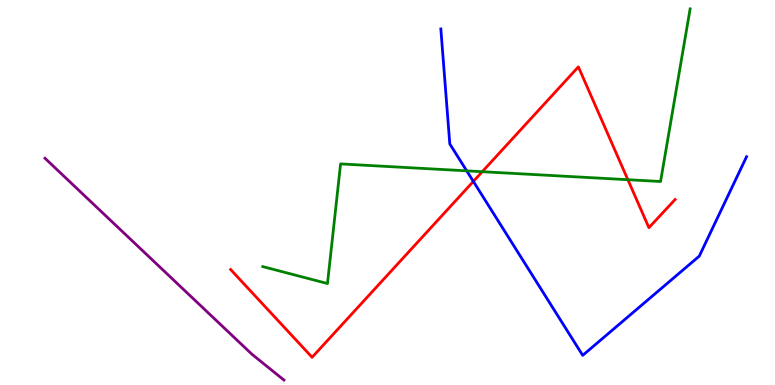[{'lines': ['blue', 'red'], 'intersections': [{'x': 6.11, 'y': 5.29}]}, {'lines': ['green', 'red'], 'intersections': [{'x': 6.22, 'y': 5.54}, {'x': 8.1, 'y': 5.33}]}, {'lines': ['purple', 'red'], 'intersections': []}, {'lines': ['blue', 'green'], 'intersections': [{'x': 6.02, 'y': 5.56}]}, {'lines': ['blue', 'purple'], 'intersections': []}, {'lines': ['green', 'purple'], 'intersections': []}]